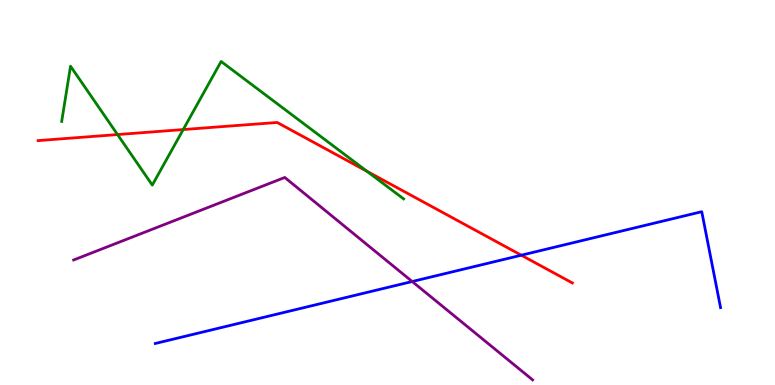[{'lines': ['blue', 'red'], 'intersections': [{'x': 6.73, 'y': 3.37}]}, {'lines': ['green', 'red'], 'intersections': [{'x': 1.52, 'y': 6.5}, {'x': 2.36, 'y': 6.63}, {'x': 4.74, 'y': 5.55}]}, {'lines': ['purple', 'red'], 'intersections': []}, {'lines': ['blue', 'green'], 'intersections': []}, {'lines': ['blue', 'purple'], 'intersections': [{'x': 5.32, 'y': 2.69}]}, {'lines': ['green', 'purple'], 'intersections': []}]